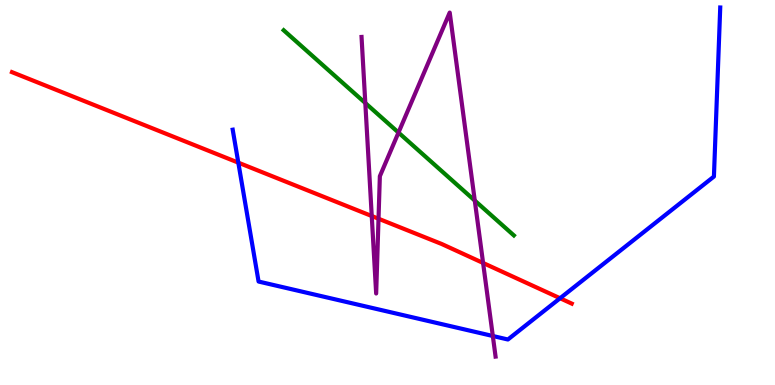[{'lines': ['blue', 'red'], 'intersections': [{'x': 3.08, 'y': 5.78}, {'x': 7.23, 'y': 2.25}]}, {'lines': ['green', 'red'], 'intersections': []}, {'lines': ['purple', 'red'], 'intersections': [{'x': 4.8, 'y': 4.39}, {'x': 4.88, 'y': 4.32}, {'x': 6.23, 'y': 3.17}]}, {'lines': ['blue', 'green'], 'intersections': []}, {'lines': ['blue', 'purple'], 'intersections': [{'x': 6.36, 'y': 1.27}]}, {'lines': ['green', 'purple'], 'intersections': [{'x': 4.71, 'y': 7.32}, {'x': 5.14, 'y': 6.56}, {'x': 6.13, 'y': 4.79}]}]